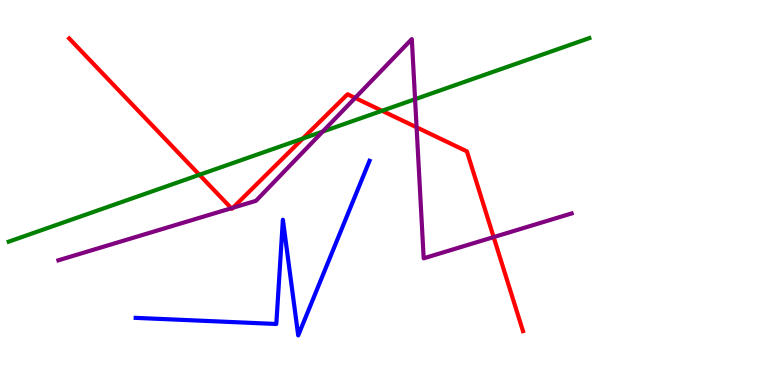[{'lines': ['blue', 'red'], 'intersections': []}, {'lines': ['green', 'red'], 'intersections': [{'x': 2.57, 'y': 5.46}, {'x': 3.91, 'y': 6.4}, {'x': 4.93, 'y': 7.12}]}, {'lines': ['purple', 'red'], 'intersections': [{'x': 2.99, 'y': 4.59}, {'x': 3.01, 'y': 4.6}, {'x': 4.58, 'y': 7.46}, {'x': 5.38, 'y': 6.69}, {'x': 6.37, 'y': 3.84}]}, {'lines': ['blue', 'green'], 'intersections': []}, {'lines': ['blue', 'purple'], 'intersections': []}, {'lines': ['green', 'purple'], 'intersections': [{'x': 4.16, 'y': 6.58}, {'x': 5.36, 'y': 7.42}]}]